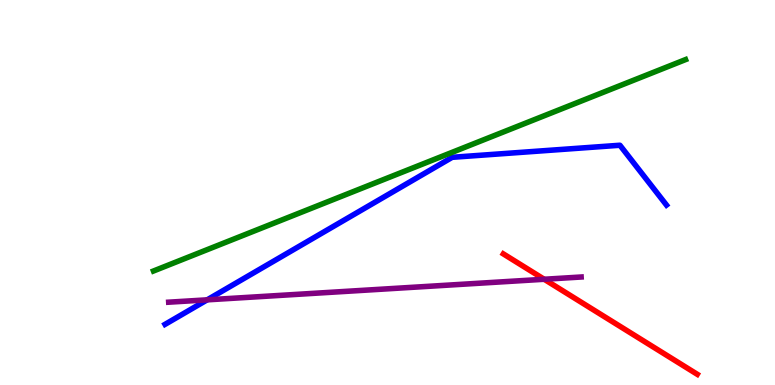[{'lines': ['blue', 'red'], 'intersections': []}, {'lines': ['green', 'red'], 'intersections': []}, {'lines': ['purple', 'red'], 'intersections': [{'x': 7.02, 'y': 2.75}]}, {'lines': ['blue', 'green'], 'intersections': []}, {'lines': ['blue', 'purple'], 'intersections': [{'x': 2.67, 'y': 2.21}]}, {'lines': ['green', 'purple'], 'intersections': []}]